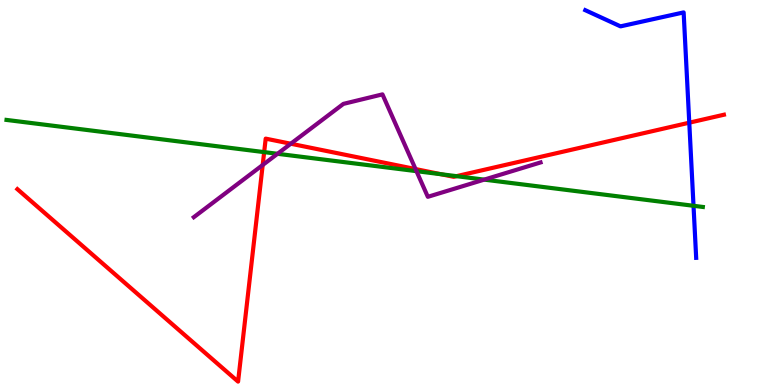[{'lines': ['blue', 'red'], 'intersections': [{'x': 8.89, 'y': 6.81}]}, {'lines': ['green', 'red'], 'intersections': [{'x': 3.41, 'y': 6.05}, {'x': 5.69, 'y': 5.47}, {'x': 5.89, 'y': 5.42}]}, {'lines': ['purple', 'red'], 'intersections': [{'x': 3.39, 'y': 5.71}, {'x': 3.75, 'y': 6.27}, {'x': 5.36, 'y': 5.61}]}, {'lines': ['blue', 'green'], 'intersections': [{'x': 8.95, 'y': 4.65}]}, {'lines': ['blue', 'purple'], 'intersections': []}, {'lines': ['green', 'purple'], 'intersections': [{'x': 3.58, 'y': 6.01}, {'x': 5.37, 'y': 5.55}, {'x': 6.25, 'y': 5.33}]}]